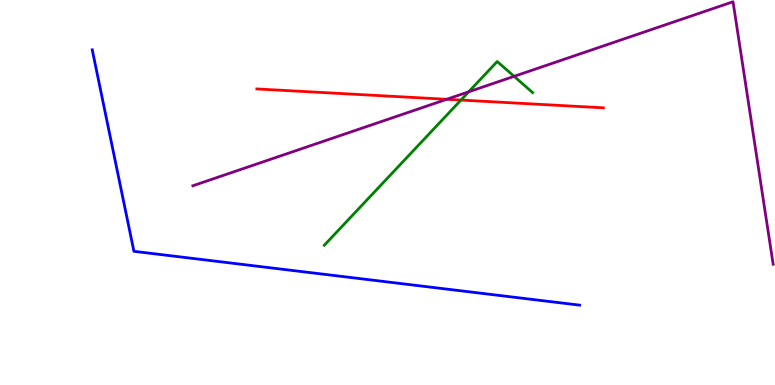[{'lines': ['blue', 'red'], 'intersections': []}, {'lines': ['green', 'red'], 'intersections': [{'x': 5.95, 'y': 7.4}]}, {'lines': ['purple', 'red'], 'intersections': [{'x': 5.76, 'y': 7.42}]}, {'lines': ['blue', 'green'], 'intersections': []}, {'lines': ['blue', 'purple'], 'intersections': []}, {'lines': ['green', 'purple'], 'intersections': [{'x': 6.05, 'y': 7.62}, {'x': 6.63, 'y': 8.02}]}]